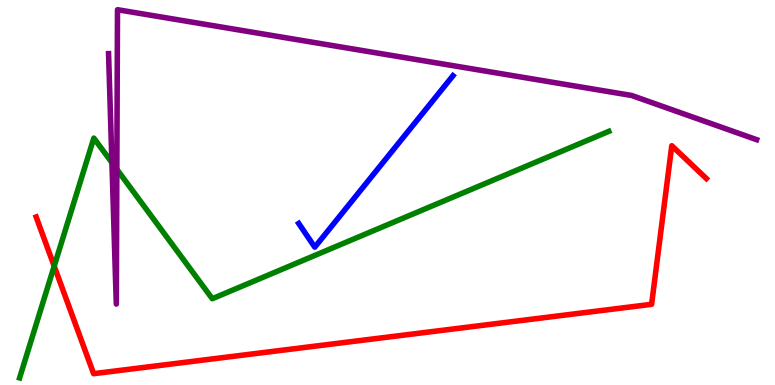[{'lines': ['blue', 'red'], 'intersections': []}, {'lines': ['green', 'red'], 'intersections': [{'x': 0.699, 'y': 3.09}]}, {'lines': ['purple', 'red'], 'intersections': []}, {'lines': ['blue', 'green'], 'intersections': []}, {'lines': ['blue', 'purple'], 'intersections': []}, {'lines': ['green', 'purple'], 'intersections': [{'x': 1.44, 'y': 5.78}, {'x': 1.51, 'y': 5.6}]}]